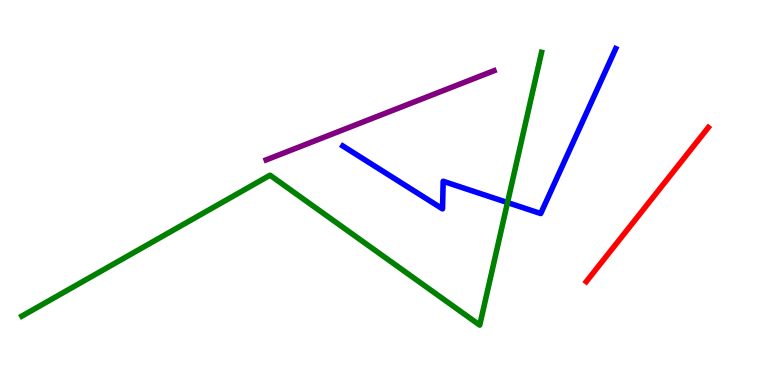[{'lines': ['blue', 'red'], 'intersections': []}, {'lines': ['green', 'red'], 'intersections': []}, {'lines': ['purple', 'red'], 'intersections': []}, {'lines': ['blue', 'green'], 'intersections': [{'x': 6.55, 'y': 4.74}]}, {'lines': ['blue', 'purple'], 'intersections': []}, {'lines': ['green', 'purple'], 'intersections': []}]